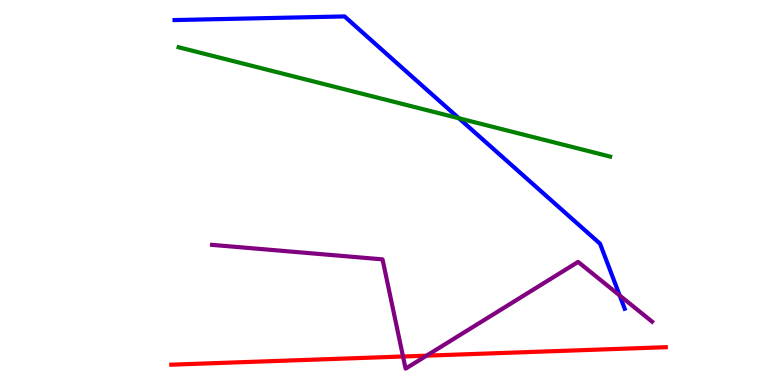[{'lines': ['blue', 'red'], 'intersections': []}, {'lines': ['green', 'red'], 'intersections': []}, {'lines': ['purple', 'red'], 'intersections': [{'x': 5.2, 'y': 0.74}, {'x': 5.5, 'y': 0.762}]}, {'lines': ['blue', 'green'], 'intersections': [{'x': 5.92, 'y': 6.93}]}, {'lines': ['blue', 'purple'], 'intersections': [{'x': 8.0, 'y': 2.33}]}, {'lines': ['green', 'purple'], 'intersections': []}]